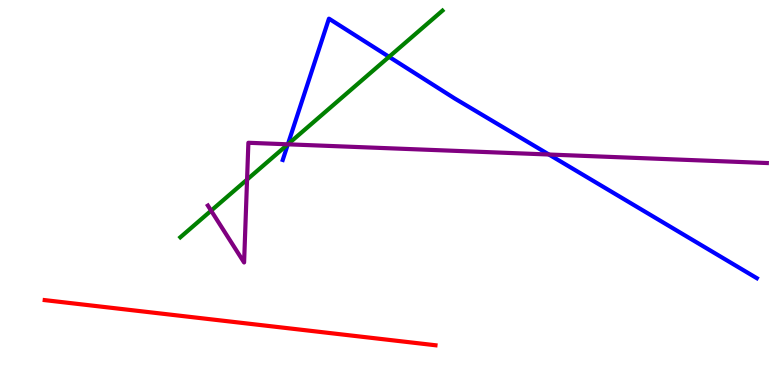[{'lines': ['blue', 'red'], 'intersections': []}, {'lines': ['green', 'red'], 'intersections': []}, {'lines': ['purple', 'red'], 'intersections': []}, {'lines': ['blue', 'green'], 'intersections': [{'x': 3.71, 'y': 6.25}, {'x': 5.02, 'y': 8.52}]}, {'lines': ['blue', 'purple'], 'intersections': [{'x': 3.71, 'y': 6.25}, {'x': 7.08, 'y': 5.99}]}, {'lines': ['green', 'purple'], 'intersections': [{'x': 2.72, 'y': 4.53}, {'x': 3.19, 'y': 5.34}, {'x': 3.71, 'y': 6.25}]}]